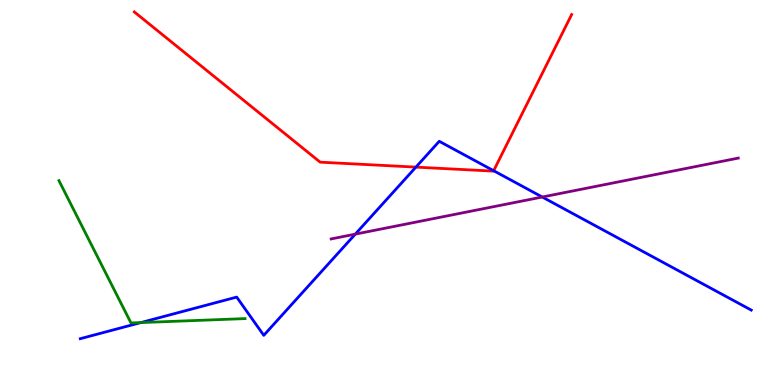[{'lines': ['blue', 'red'], 'intersections': [{'x': 5.37, 'y': 5.66}, {'x': 6.37, 'y': 5.57}]}, {'lines': ['green', 'red'], 'intersections': []}, {'lines': ['purple', 'red'], 'intersections': []}, {'lines': ['blue', 'green'], 'intersections': [{'x': 1.82, 'y': 1.62}]}, {'lines': ['blue', 'purple'], 'intersections': [{'x': 4.58, 'y': 3.92}, {'x': 7.0, 'y': 4.88}]}, {'lines': ['green', 'purple'], 'intersections': []}]